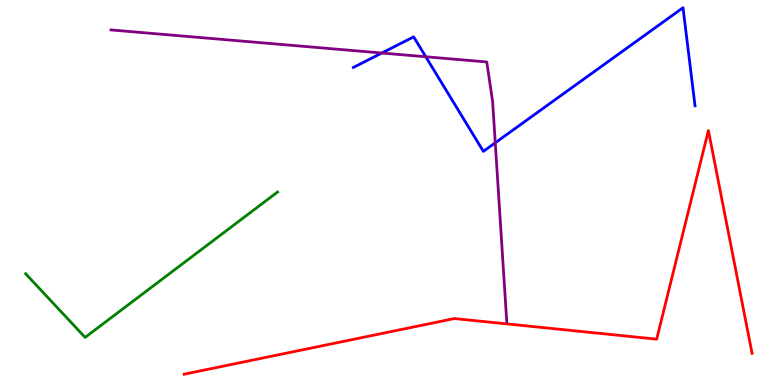[{'lines': ['blue', 'red'], 'intersections': []}, {'lines': ['green', 'red'], 'intersections': []}, {'lines': ['purple', 'red'], 'intersections': []}, {'lines': ['blue', 'green'], 'intersections': []}, {'lines': ['blue', 'purple'], 'intersections': [{'x': 4.93, 'y': 8.62}, {'x': 5.49, 'y': 8.53}, {'x': 6.39, 'y': 6.29}]}, {'lines': ['green', 'purple'], 'intersections': []}]